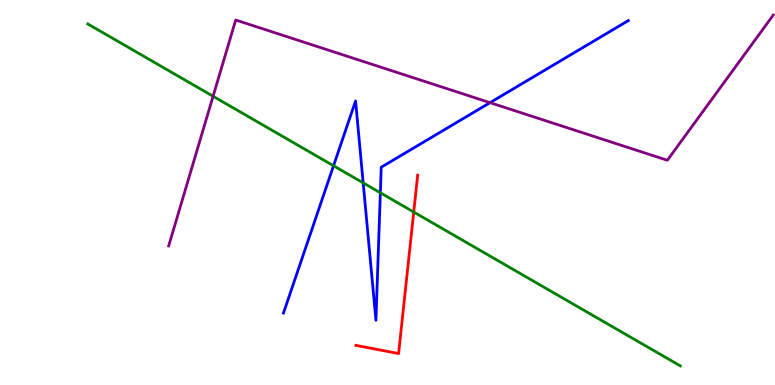[{'lines': ['blue', 'red'], 'intersections': []}, {'lines': ['green', 'red'], 'intersections': [{'x': 5.34, 'y': 4.49}]}, {'lines': ['purple', 'red'], 'intersections': []}, {'lines': ['blue', 'green'], 'intersections': [{'x': 4.3, 'y': 5.69}, {'x': 4.69, 'y': 5.25}, {'x': 4.91, 'y': 4.99}]}, {'lines': ['blue', 'purple'], 'intersections': [{'x': 6.32, 'y': 7.33}]}, {'lines': ['green', 'purple'], 'intersections': [{'x': 2.75, 'y': 7.5}]}]